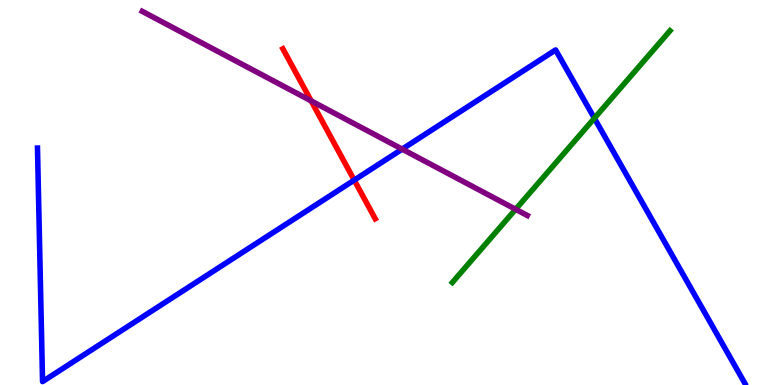[{'lines': ['blue', 'red'], 'intersections': [{'x': 4.57, 'y': 5.32}]}, {'lines': ['green', 'red'], 'intersections': []}, {'lines': ['purple', 'red'], 'intersections': [{'x': 4.02, 'y': 7.38}]}, {'lines': ['blue', 'green'], 'intersections': [{'x': 7.67, 'y': 6.93}]}, {'lines': ['blue', 'purple'], 'intersections': [{'x': 5.19, 'y': 6.13}]}, {'lines': ['green', 'purple'], 'intersections': [{'x': 6.65, 'y': 4.56}]}]